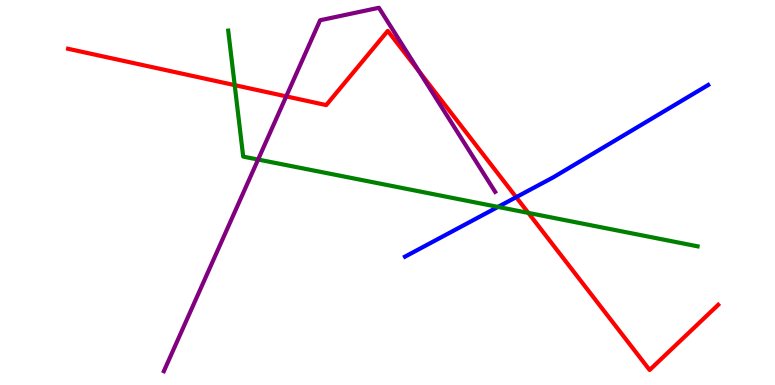[{'lines': ['blue', 'red'], 'intersections': [{'x': 6.66, 'y': 4.88}]}, {'lines': ['green', 'red'], 'intersections': [{'x': 3.03, 'y': 7.79}, {'x': 6.82, 'y': 4.47}]}, {'lines': ['purple', 'red'], 'intersections': [{'x': 3.69, 'y': 7.5}, {'x': 5.41, 'y': 8.14}]}, {'lines': ['blue', 'green'], 'intersections': [{'x': 6.43, 'y': 4.63}]}, {'lines': ['blue', 'purple'], 'intersections': []}, {'lines': ['green', 'purple'], 'intersections': [{'x': 3.33, 'y': 5.86}]}]